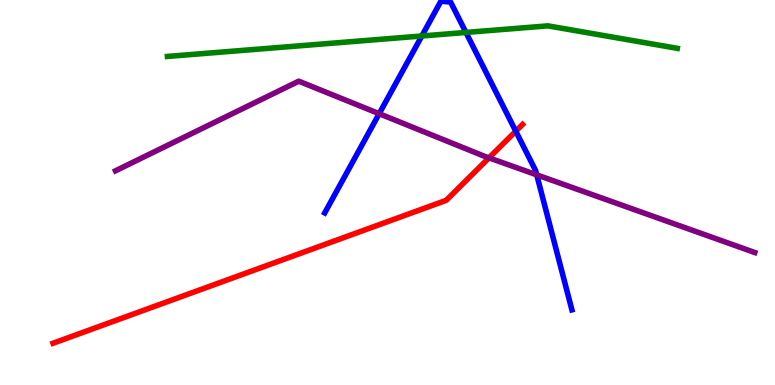[{'lines': ['blue', 'red'], 'intersections': [{'x': 6.66, 'y': 6.59}]}, {'lines': ['green', 'red'], 'intersections': []}, {'lines': ['purple', 'red'], 'intersections': [{'x': 6.31, 'y': 5.9}]}, {'lines': ['blue', 'green'], 'intersections': [{'x': 5.44, 'y': 9.07}, {'x': 6.01, 'y': 9.16}]}, {'lines': ['blue', 'purple'], 'intersections': [{'x': 4.89, 'y': 7.05}, {'x': 6.93, 'y': 5.46}]}, {'lines': ['green', 'purple'], 'intersections': []}]